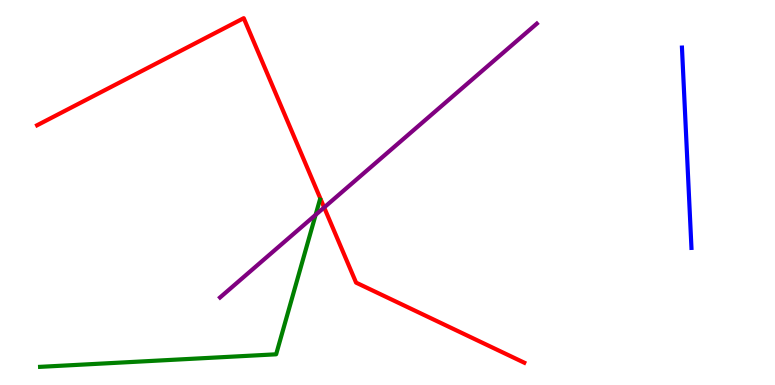[{'lines': ['blue', 'red'], 'intersections': []}, {'lines': ['green', 'red'], 'intersections': []}, {'lines': ['purple', 'red'], 'intersections': [{'x': 4.18, 'y': 4.61}]}, {'lines': ['blue', 'green'], 'intersections': []}, {'lines': ['blue', 'purple'], 'intersections': []}, {'lines': ['green', 'purple'], 'intersections': [{'x': 4.07, 'y': 4.42}]}]